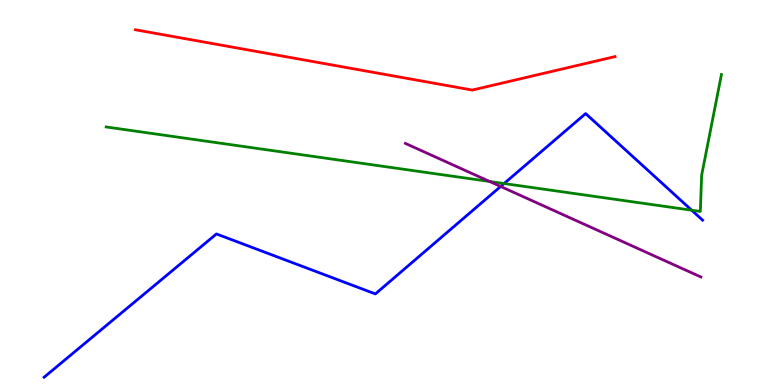[{'lines': ['blue', 'red'], 'intersections': []}, {'lines': ['green', 'red'], 'intersections': []}, {'lines': ['purple', 'red'], 'intersections': []}, {'lines': ['blue', 'green'], 'intersections': [{'x': 6.5, 'y': 5.23}, {'x': 8.92, 'y': 4.54}]}, {'lines': ['blue', 'purple'], 'intersections': [{'x': 6.46, 'y': 5.16}]}, {'lines': ['green', 'purple'], 'intersections': [{'x': 6.32, 'y': 5.29}]}]